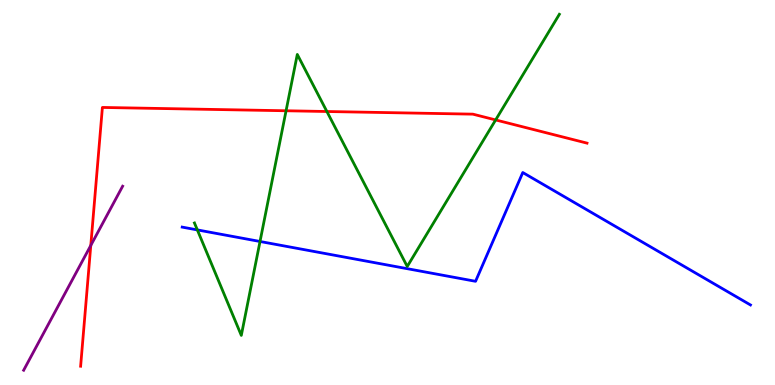[{'lines': ['blue', 'red'], 'intersections': []}, {'lines': ['green', 'red'], 'intersections': [{'x': 3.69, 'y': 7.12}, {'x': 4.22, 'y': 7.1}, {'x': 6.4, 'y': 6.88}]}, {'lines': ['purple', 'red'], 'intersections': [{'x': 1.17, 'y': 3.63}]}, {'lines': ['blue', 'green'], 'intersections': [{'x': 2.55, 'y': 4.03}, {'x': 3.36, 'y': 3.73}]}, {'lines': ['blue', 'purple'], 'intersections': []}, {'lines': ['green', 'purple'], 'intersections': []}]